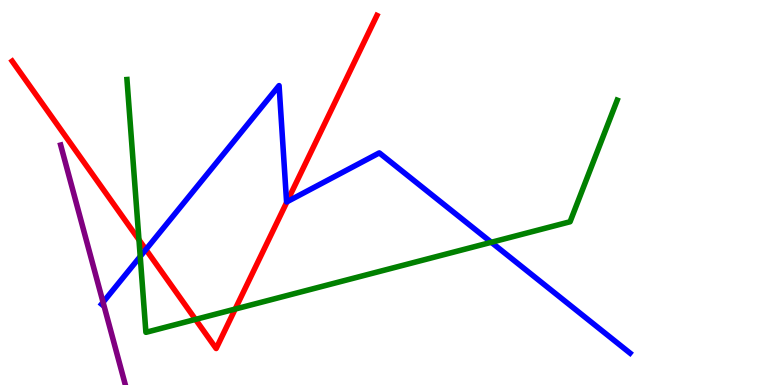[{'lines': ['blue', 'red'], 'intersections': [{'x': 1.88, 'y': 3.52}, {'x': 3.7, 'y': 4.76}]}, {'lines': ['green', 'red'], 'intersections': [{'x': 1.79, 'y': 3.77}, {'x': 2.52, 'y': 1.7}, {'x': 3.03, 'y': 1.97}]}, {'lines': ['purple', 'red'], 'intersections': []}, {'lines': ['blue', 'green'], 'intersections': [{'x': 1.81, 'y': 3.34}, {'x': 6.34, 'y': 3.71}]}, {'lines': ['blue', 'purple'], 'intersections': [{'x': 1.33, 'y': 2.15}]}, {'lines': ['green', 'purple'], 'intersections': []}]